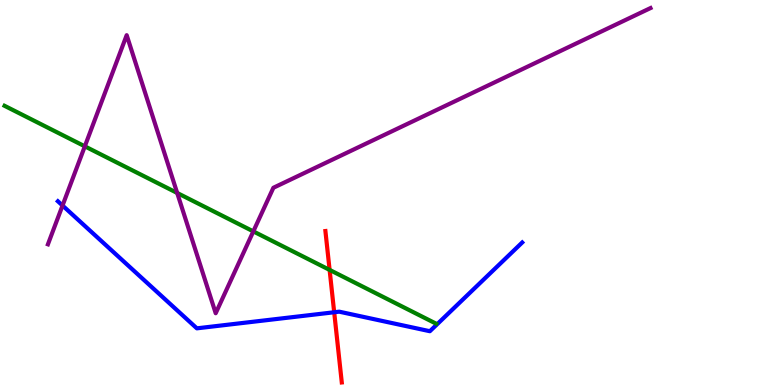[{'lines': ['blue', 'red'], 'intersections': [{'x': 4.31, 'y': 1.89}]}, {'lines': ['green', 'red'], 'intersections': [{'x': 4.25, 'y': 2.99}]}, {'lines': ['purple', 'red'], 'intersections': []}, {'lines': ['blue', 'green'], 'intersections': []}, {'lines': ['blue', 'purple'], 'intersections': [{'x': 0.807, 'y': 4.66}]}, {'lines': ['green', 'purple'], 'intersections': [{'x': 1.09, 'y': 6.2}, {'x': 2.29, 'y': 4.99}, {'x': 3.27, 'y': 3.99}]}]